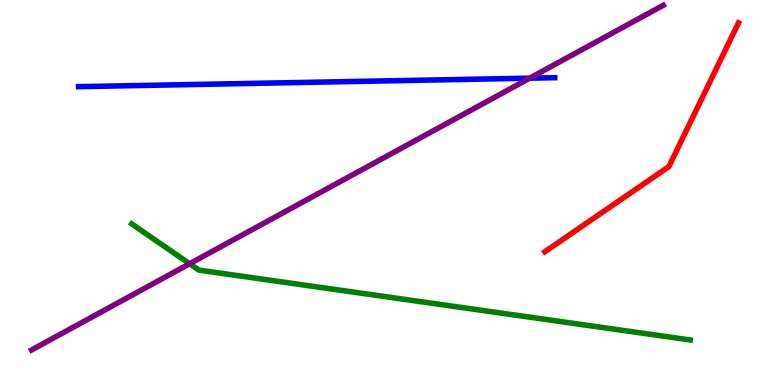[{'lines': ['blue', 'red'], 'intersections': []}, {'lines': ['green', 'red'], 'intersections': []}, {'lines': ['purple', 'red'], 'intersections': []}, {'lines': ['blue', 'green'], 'intersections': []}, {'lines': ['blue', 'purple'], 'intersections': [{'x': 6.83, 'y': 7.97}]}, {'lines': ['green', 'purple'], 'intersections': [{'x': 2.45, 'y': 3.15}]}]